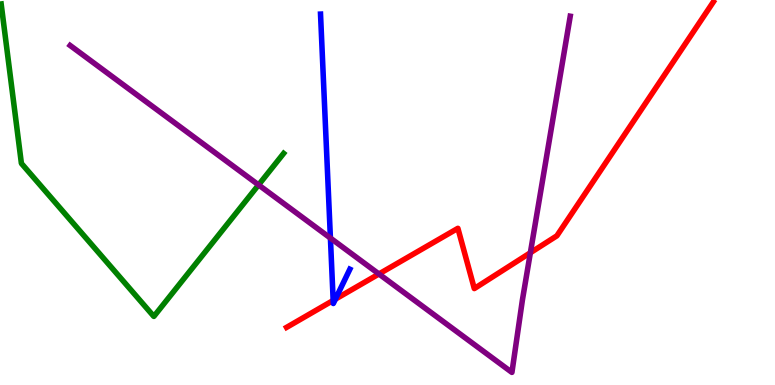[{'lines': ['blue', 'red'], 'intersections': [{'x': 4.3, 'y': 2.2}, {'x': 4.33, 'y': 2.23}]}, {'lines': ['green', 'red'], 'intersections': []}, {'lines': ['purple', 'red'], 'intersections': [{'x': 4.89, 'y': 2.88}, {'x': 6.84, 'y': 3.44}]}, {'lines': ['blue', 'green'], 'intersections': []}, {'lines': ['blue', 'purple'], 'intersections': [{'x': 4.26, 'y': 3.82}]}, {'lines': ['green', 'purple'], 'intersections': [{'x': 3.34, 'y': 5.2}]}]